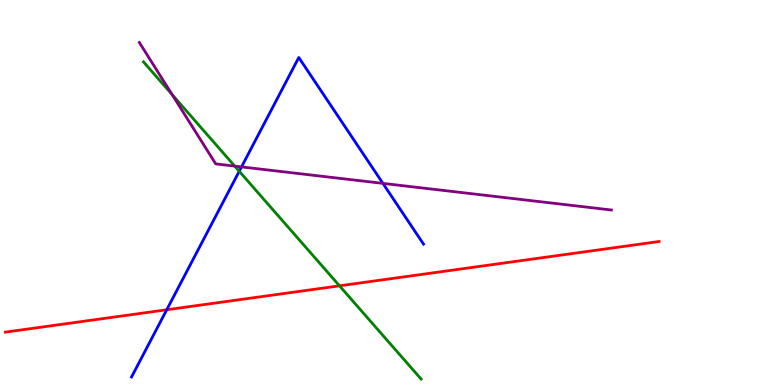[{'lines': ['blue', 'red'], 'intersections': [{'x': 2.15, 'y': 1.95}]}, {'lines': ['green', 'red'], 'intersections': [{'x': 4.38, 'y': 2.58}]}, {'lines': ['purple', 'red'], 'intersections': []}, {'lines': ['blue', 'green'], 'intersections': [{'x': 3.09, 'y': 5.55}]}, {'lines': ['blue', 'purple'], 'intersections': [{'x': 3.12, 'y': 5.66}, {'x': 4.94, 'y': 5.24}]}, {'lines': ['green', 'purple'], 'intersections': [{'x': 2.22, 'y': 7.54}, {'x': 3.03, 'y': 5.69}]}]